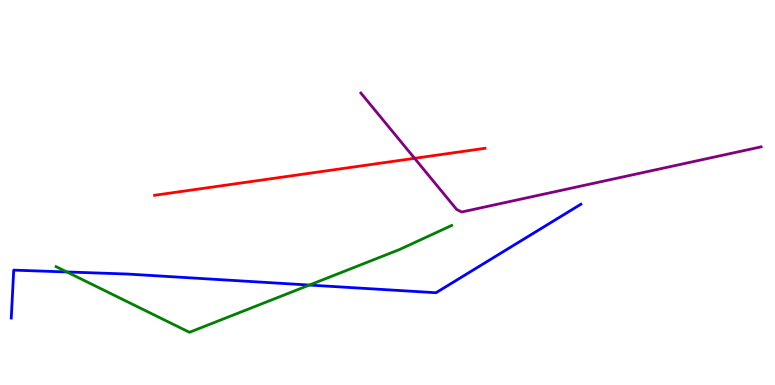[{'lines': ['blue', 'red'], 'intersections': []}, {'lines': ['green', 'red'], 'intersections': []}, {'lines': ['purple', 'red'], 'intersections': [{'x': 5.35, 'y': 5.89}]}, {'lines': ['blue', 'green'], 'intersections': [{'x': 0.863, 'y': 2.94}, {'x': 3.99, 'y': 2.6}]}, {'lines': ['blue', 'purple'], 'intersections': []}, {'lines': ['green', 'purple'], 'intersections': []}]